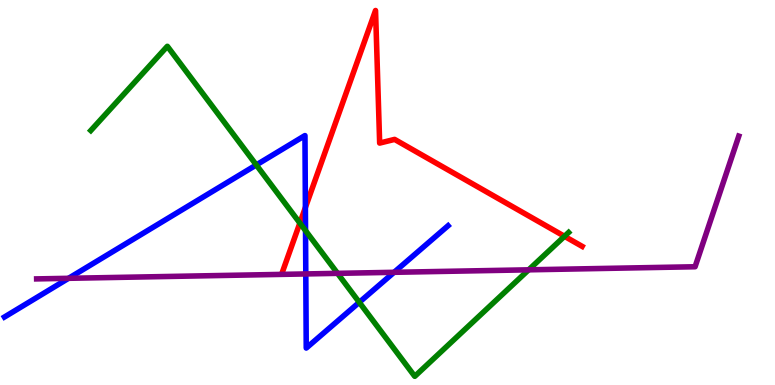[{'lines': ['blue', 'red'], 'intersections': [{'x': 3.94, 'y': 4.61}]}, {'lines': ['green', 'red'], 'intersections': [{'x': 3.87, 'y': 4.21}, {'x': 7.28, 'y': 3.86}]}, {'lines': ['purple', 'red'], 'intersections': []}, {'lines': ['blue', 'green'], 'intersections': [{'x': 3.31, 'y': 5.72}, {'x': 3.94, 'y': 4.01}, {'x': 4.64, 'y': 2.15}]}, {'lines': ['blue', 'purple'], 'intersections': [{'x': 0.885, 'y': 2.77}, {'x': 3.95, 'y': 2.88}, {'x': 5.08, 'y': 2.93}]}, {'lines': ['green', 'purple'], 'intersections': [{'x': 4.36, 'y': 2.9}, {'x': 6.82, 'y': 2.99}]}]